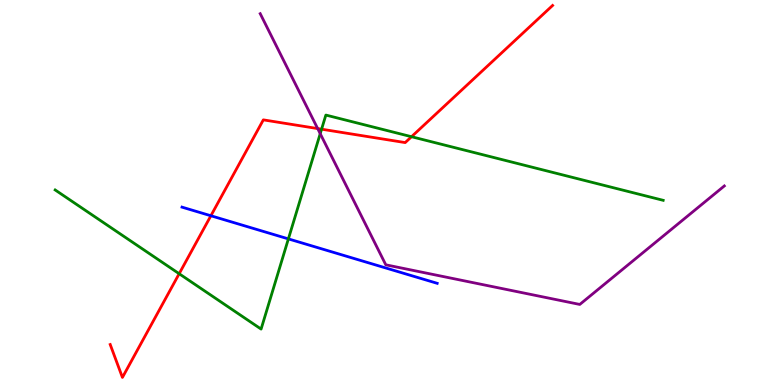[{'lines': ['blue', 'red'], 'intersections': [{'x': 2.72, 'y': 4.4}]}, {'lines': ['green', 'red'], 'intersections': [{'x': 2.31, 'y': 2.89}, {'x': 4.15, 'y': 6.64}, {'x': 5.31, 'y': 6.45}]}, {'lines': ['purple', 'red'], 'intersections': [{'x': 4.1, 'y': 6.66}]}, {'lines': ['blue', 'green'], 'intersections': [{'x': 3.72, 'y': 3.79}]}, {'lines': ['blue', 'purple'], 'intersections': []}, {'lines': ['green', 'purple'], 'intersections': [{'x': 4.13, 'y': 6.53}]}]